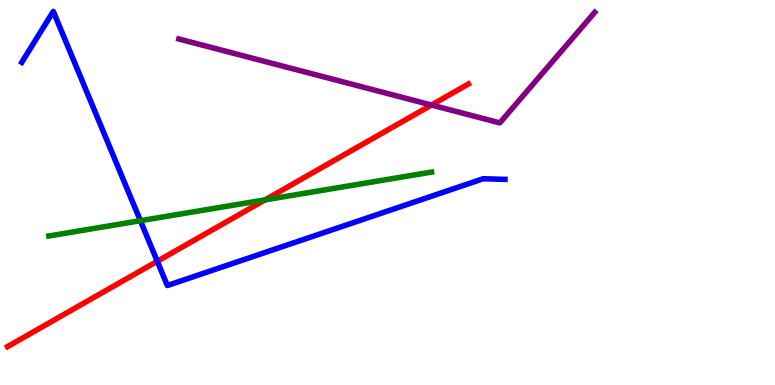[{'lines': ['blue', 'red'], 'intersections': [{'x': 2.03, 'y': 3.21}]}, {'lines': ['green', 'red'], 'intersections': [{'x': 3.42, 'y': 4.81}]}, {'lines': ['purple', 'red'], 'intersections': [{'x': 5.57, 'y': 7.27}]}, {'lines': ['blue', 'green'], 'intersections': [{'x': 1.81, 'y': 4.27}]}, {'lines': ['blue', 'purple'], 'intersections': []}, {'lines': ['green', 'purple'], 'intersections': []}]